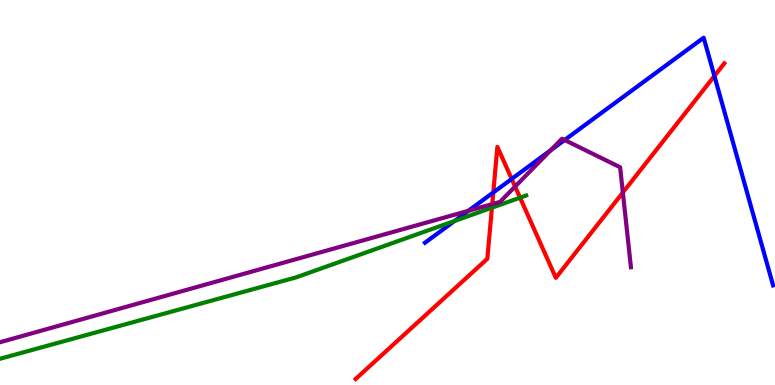[{'lines': ['blue', 'red'], 'intersections': [{'x': 6.37, 'y': 5.0}, {'x': 6.6, 'y': 5.35}, {'x': 9.22, 'y': 8.03}]}, {'lines': ['green', 'red'], 'intersections': [{'x': 6.35, 'y': 4.61}, {'x': 6.71, 'y': 4.87}]}, {'lines': ['purple', 'red'], 'intersections': [{'x': 6.35, 'y': 4.7}, {'x': 6.65, 'y': 5.15}, {'x': 8.04, 'y': 5.0}]}, {'lines': ['blue', 'green'], 'intersections': [{'x': 5.86, 'y': 4.26}]}, {'lines': ['blue', 'purple'], 'intersections': [{'x': 6.04, 'y': 4.52}, {'x': 7.11, 'y': 6.1}, {'x': 7.29, 'y': 6.36}]}, {'lines': ['green', 'purple'], 'intersections': []}]